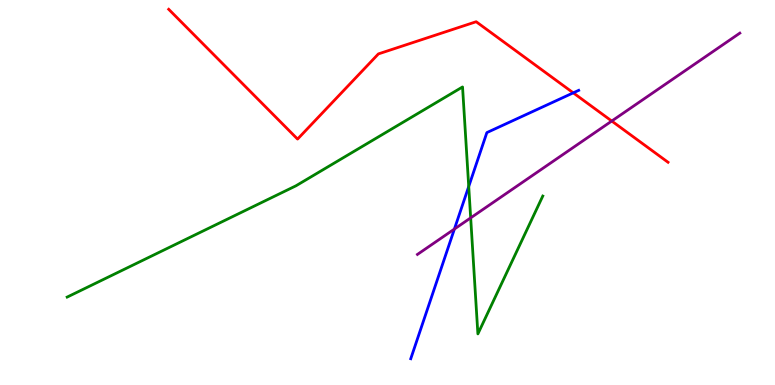[{'lines': ['blue', 'red'], 'intersections': [{'x': 7.4, 'y': 7.59}]}, {'lines': ['green', 'red'], 'intersections': []}, {'lines': ['purple', 'red'], 'intersections': [{'x': 7.89, 'y': 6.86}]}, {'lines': ['blue', 'green'], 'intersections': [{'x': 6.05, 'y': 5.16}]}, {'lines': ['blue', 'purple'], 'intersections': [{'x': 5.86, 'y': 4.05}]}, {'lines': ['green', 'purple'], 'intersections': [{'x': 6.07, 'y': 4.34}]}]